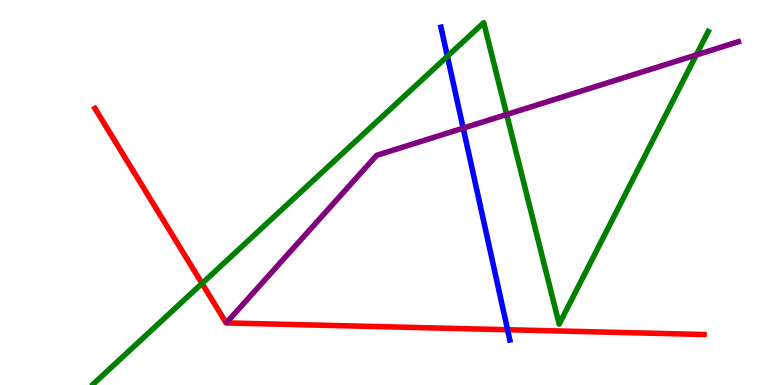[{'lines': ['blue', 'red'], 'intersections': [{'x': 6.55, 'y': 1.44}]}, {'lines': ['green', 'red'], 'intersections': [{'x': 2.61, 'y': 2.64}]}, {'lines': ['purple', 'red'], 'intersections': []}, {'lines': ['blue', 'green'], 'intersections': [{'x': 5.77, 'y': 8.54}]}, {'lines': ['blue', 'purple'], 'intersections': [{'x': 5.98, 'y': 6.67}]}, {'lines': ['green', 'purple'], 'intersections': [{'x': 6.54, 'y': 7.03}, {'x': 8.98, 'y': 8.57}]}]